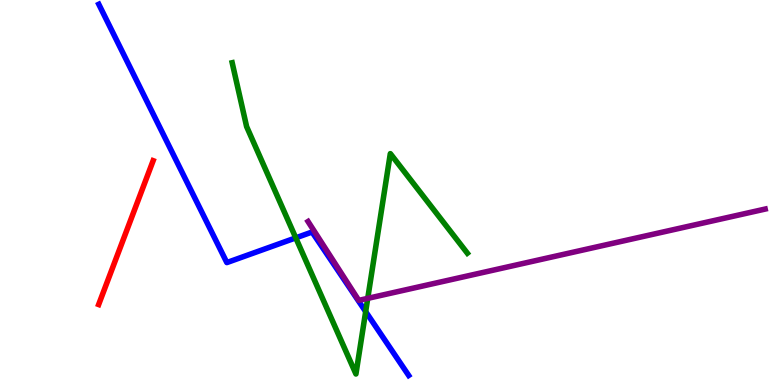[{'lines': ['blue', 'red'], 'intersections': []}, {'lines': ['green', 'red'], 'intersections': []}, {'lines': ['purple', 'red'], 'intersections': []}, {'lines': ['blue', 'green'], 'intersections': [{'x': 3.82, 'y': 3.82}, {'x': 4.72, 'y': 1.91}]}, {'lines': ['blue', 'purple'], 'intersections': []}, {'lines': ['green', 'purple'], 'intersections': [{'x': 4.74, 'y': 2.25}]}]